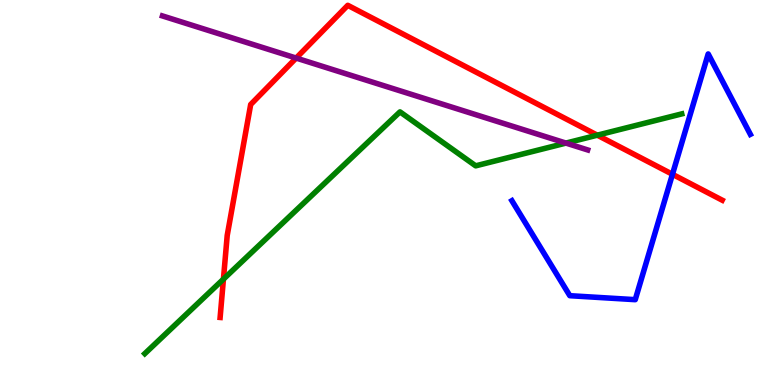[{'lines': ['blue', 'red'], 'intersections': [{'x': 8.68, 'y': 5.47}]}, {'lines': ['green', 'red'], 'intersections': [{'x': 2.88, 'y': 2.75}, {'x': 7.71, 'y': 6.49}]}, {'lines': ['purple', 'red'], 'intersections': [{'x': 3.82, 'y': 8.49}]}, {'lines': ['blue', 'green'], 'intersections': []}, {'lines': ['blue', 'purple'], 'intersections': []}, {'lines': ['green', 'purple'], 'intersections': [{'x': 7.3, 'y': 6.28}]}]